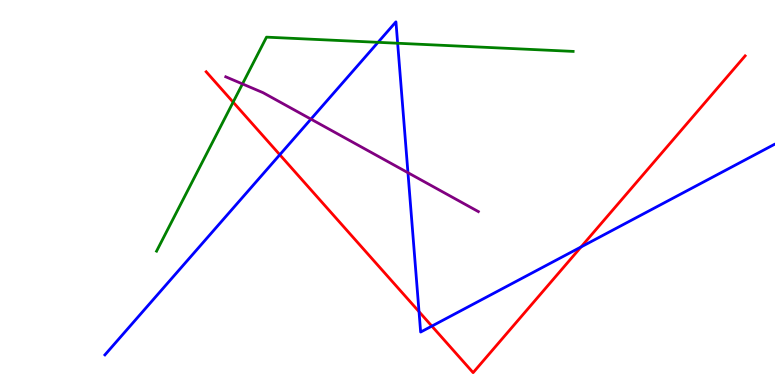[{'lines': ['blue', 'red'], 'intersections': [{'x': 3.61, 'y': 5.98}, {'x': 5.41, 'y': 1.91}, {'x': 5.57, 'y': 1.53}, {'x': 7.5, 'y': 3.59}]}, {'lines': ['green', 'red'], 'intersections': [{'x': 3.01, 'y': 7.35}]}, {'lines': ['purple', 'red'], 'intersections': []}, {'lines': ['blue', 'green'], 'intersections': [{'x': 4.88, 'y': 8.9}, {'x': 5.13, 'y': 8.88}]}, {'lines': ['blue', 'purple'], 'intersections': [{'x': 4.01, 'y': 6.91}, {'x': 5.26, 'y': 5.51}]}, {'lines': ['green', 'purple'], 'intersections': [{'x': 3.13, 'y': 7.82}]}]